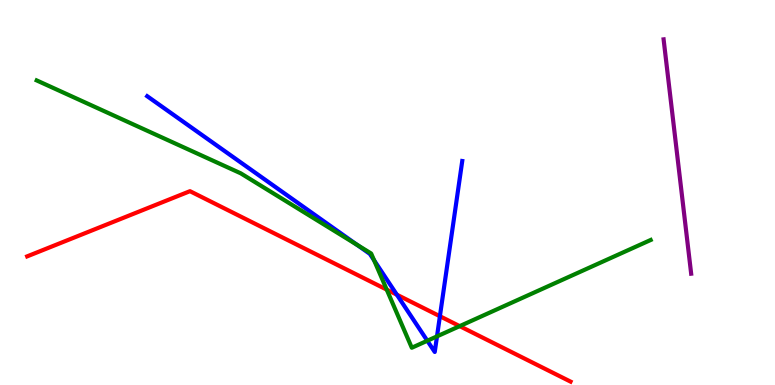[{'lines': ['blue', 'red'], 'intersections': [{'x': 5.12, 'y': 2.35}, {'x': 5.68, 'y': 1.79}]}, {'lines': ['green', 'red'], 'intersections': [{'x': 4.99, 'y': 2.48}, {'x': 5.93, 'y': 1.53}]}, {'lines': ['purple', 'red'], 'intersections': []}, {'lines': ['blue', 'green'], 'intersections': [{'x': 4.61, 'y': 3.64}, {'x': 4.83, 'y': 3.24}, {'x': 5.51, 'y': 1.15}, {'x': 5.64, 'y': 1.26}]}, {'lines': ['blue', 'purple'], 'intersections': []}, {'lines': ['green', 'purple'], 'intersections': []}]